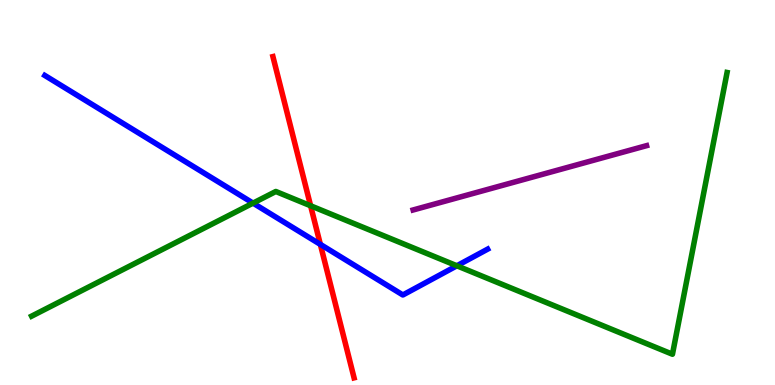[{'lines': ['blue', 'red'], 'intersections': [{'x': 4.13, 'y': 3.65}]}, {'lines': ['green', 'red'], 'intersections': [{'x': 4.01, 'y': 4.66}]}, {'lines': ['purple', 'red'], 'intersections': []}, {'lines': ['blue', 'green'], 'intersections': [{'x': 3.27, 'y': 4.72}, {'x': 5.9, 'y': 3.1}]}, {'lines': ['blue', 'purple'], 'intersections': []}, {'lines': ['green', 'purple'], 'intersections': []}]